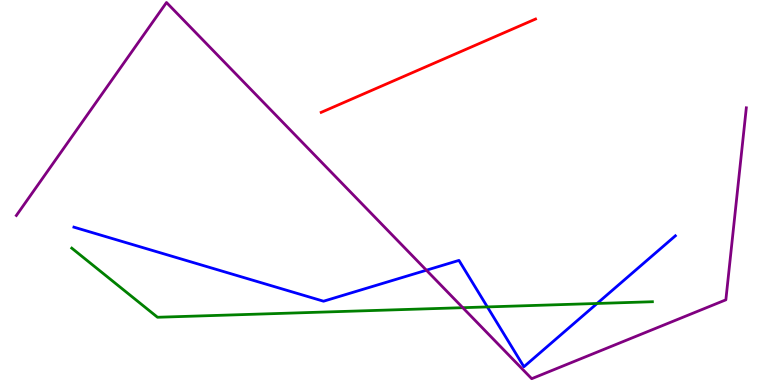[{'lines': ['blue', 'red'], 'intersections': []}, {'lines': ['green', 'red'], 'intersections': []}, {'lines': ['purple', 'red'], 'intersections': []}, {'lines': ['blue', 'green'], 'intersections': [{'x': 6.29, 'y': 2.03}, {'x': 7.7, 'y': 2.12}]}, {'lines': ['blue', 'purple'], 'intersections': [{'x': 5.5, 'y': 2.98}]}, {'lines': ['green', 'purple'], 'intersections': [{'x': 5.97, 'y': 2.01}]}]